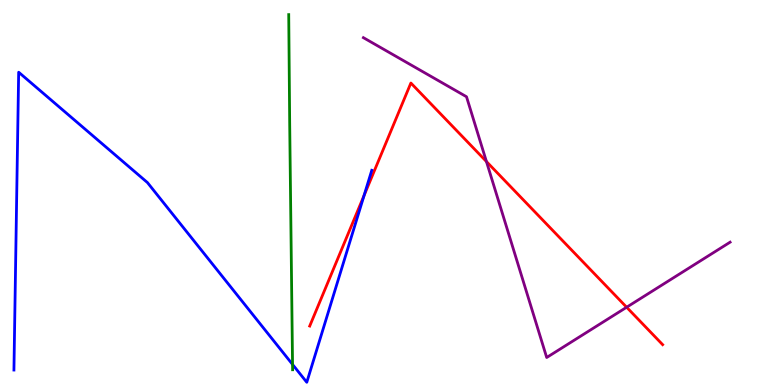[{'lines': ['blue', 'red'], 'intersections': [{'x': 4.7, 'y': 4.92}]}, {'lines': ['green', 'red'], 'intersections': []}, {'lines': ['purple', 'red'], 'intersections': [{'x': 6.28, 'y': 5.8}, {'x': 8.09, 'y': 2.02}]}, {'lines': ['blue', 'green'], 'intersections': [{'x': 3.77, 'y': 0.534}]}, {'lines': ['blue', 'purple'], 'intersections': []}, {'lines': ['green', 'purple'], 'intersections': []}]